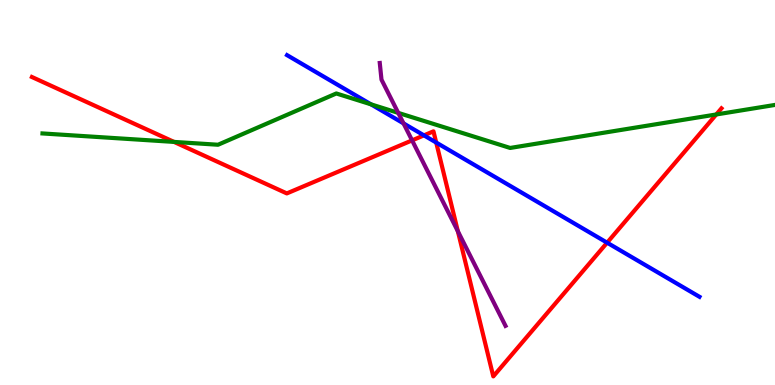[{'lines': ['blue', 'red'], 'intersections': [{'x': 5.47, 'y': 6.48}, {'x': 5.63, 'y': 6.3}, {'x': 7.83, 'y': 3.7}]}, {'lines': ['green', 'red'], 'intersections': [{'x': 2.25, 'y': 6.31}, {'x': 9.24, 'y': 7.03}]}, {'lines': ['purple', 'red'], 'intersections': [{'x': 5.32, 'y': 6.35}, {'x': 5.91, 'y': 3.99}]}, {'lines': ['blue', 'green'], 'intersections': [{'x': 4.79, 'y': 7.29}]}, {'lines': ['blue', 'purple'], 'intersections': [{'x': 5.21, 'y': 6.79}]}, {'lines': ['green', 'purple'], 'intersections': [{'x': 5.14, 'y': 7.07}]}]